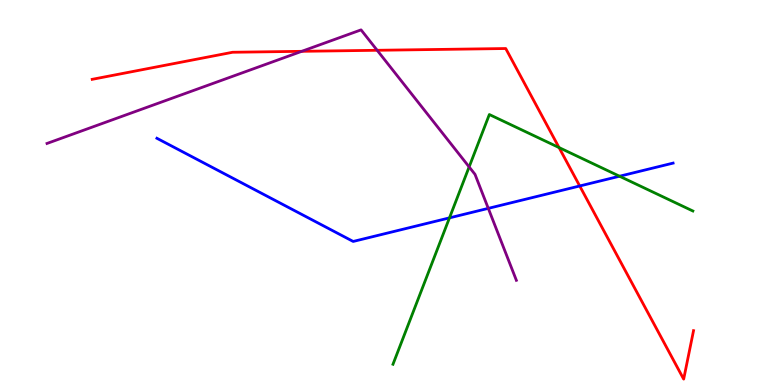[{'lines': ['blue', 'red'], 'intersections': [{'x': 7.48, 'y': 5.17}]}, {'lines': ['green', 'red'], 'intersections': [{'x': 7.21, 'y': 6.17}]}, {'lines': ['purple', 'red'], 'intersections': [{'x': 3.89, 'y': 8.67}, {'x': 4.87, 'y': 8.69}]}, {'lines': ['blue', 'green'], 'intersections': [{'x': 5.8, 'y': 4.34}, {'x': 7.99, 'y': 5.42}]}, {'lines': ['blue', 'purple'], 'intersections': [{'x': 6.3, 'y': 4.59}]}, {'lines': ['green', 'purple'], 'intersections': [{'x': 6.05, 'y': 5.66}]}]